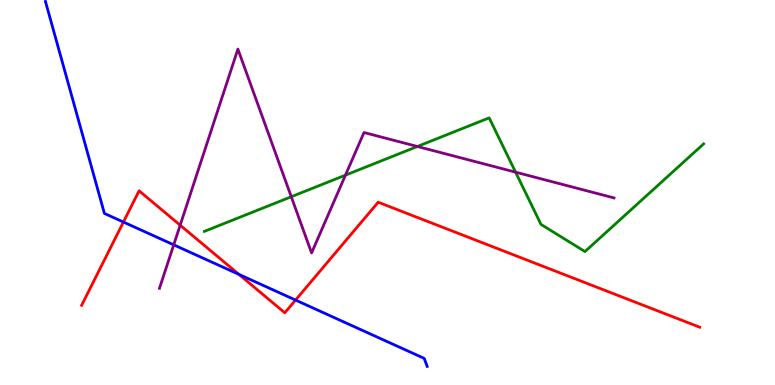[{'lines': ['blue', 'red'], 'intersections': [{'x': 1.59, 'y': 4.23}, {'x': 3.08, 'y': 2.87}, {'x': 3.81, 'y': 2.21}]}, {'lines': ['green', 'red'], 'intersections': []}, {'lines': ['purple', 'red'], 'intersections': [{'x': 2.32, 'y': 4.15}]}, {'lines': ['blue', 'green'], 'intersections': []}, {'lines': ['blue', 'purple'], 'intersections': [{'x': 2.24, 'y': 3.64}]}, {'lines': ['green', 'purple'], 'intersections': [{'x': 3.76, 'y': 4.89}, {'x': 4.46, 'y': 5.45}, {'x': 5.39, 'y': 6.2}, {'x': 6.65, 'y': 5.53}]}]